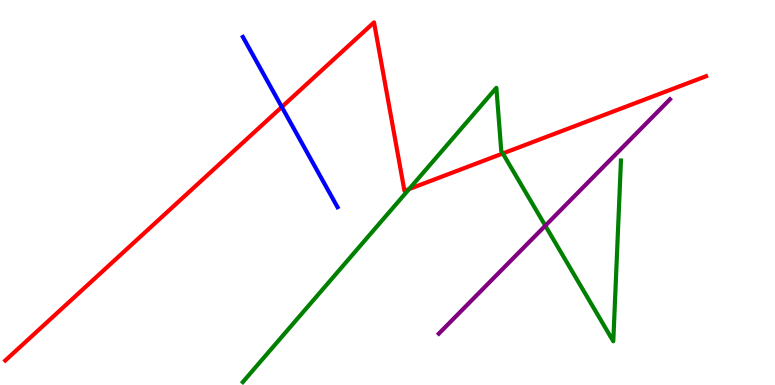[{'lines': ['blue', 'red'], 'intersections': [{'x': 3.64, 'y': 7.22}]}, {'lines': ['green', 'red'], 'intersections': [{'x': 5.28, 'y': 5.09}, {'x': 6.49, 'y': 6.01}]}, {'lines': ['purple', 'red'], 'intersections': []}, {'lines': ['blue', 'green'], 'intersections': []}, {'lines': ['blue', 'purple'], 'intersections': []}, {'lines': ['green', 'purple'], 'intersections': [{'x': 7.04, 'y': 4.14}]}]